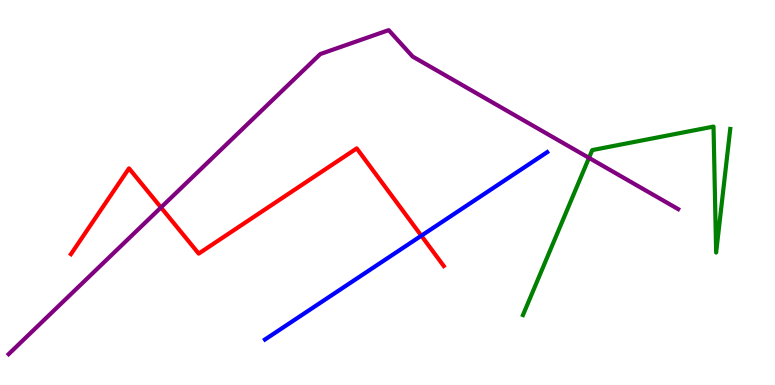[{'lines': ['blue', 'red'], 'intersections': [{'x': 5.44, 'y': 3.88}]}, {'lines': ['green', 'red'], 'intersections': []}, {'lines': ['purple', 'red'], 'intersections': [{'x': 2.08, 'y': 4.61}]}, {'lines': ['blue', 'green'], 'intersections': []}, {'lines': ['blue', 'purple'], 'intersections': []}, {'lines': ['green', 'purple'], 'intersections': [{'x': 7.6, 'y': 5.9}]}]